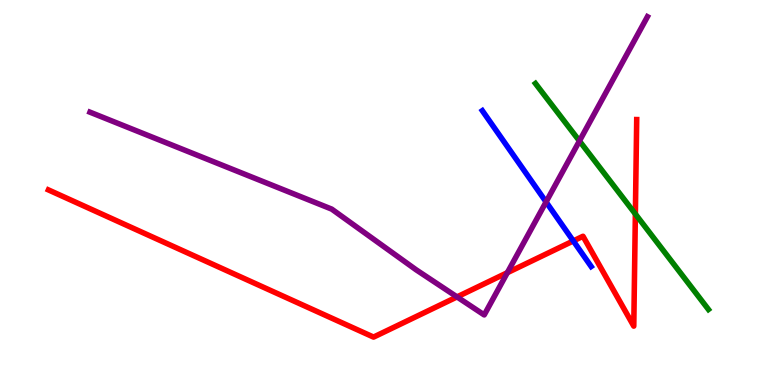[{'lines': ['blue', 'red'], 'intersections': [{'x': 7.4, 'y': 3.74}]}, {'lines': ['green', 'red'], 'intersections': [{'x': 8.2, 'y': 4.44}]}, {'lines': ['purple', 'red'], 'intersections': [{'x': 5.9, 'y': 2.29}, {'x': 6.55, 'y': 2.92}]}, {'lines': ['blue', 'green'], 'intersections': []}, {'lines': ['blue', 'purple'], 'intersections': [{'x': 7.05, 'y': 4.75}]}, {'lines': ['green', 'purple'], 'intersections': [{'x': 7.48, 'y': 6.34}]}]